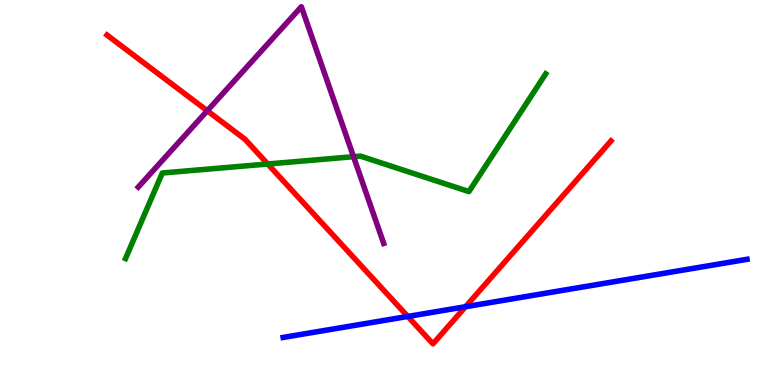[{'lines': ['blue', 'red'], 'intersections': [{'x': 5.26, 'y': 1.78}, {'x': 6.01, 'y': 2.03}]}, {'lines': ['green', 'red'], 'intersections': [{'x': 3.45, 'y': 5.74}]}, {'lines': ['purple', 'red'], 'intersections': [{'x': 2.67, 'y': 7.12}]}, {'lines': ['blue', 'green'], 'intersections': []}, {'lines': ['blue', 'purple'], 'intersections': []}, {'lines': ['green', 'purple'], 'intersections': [{'x': 4.56, 'y': 5.93}]}]